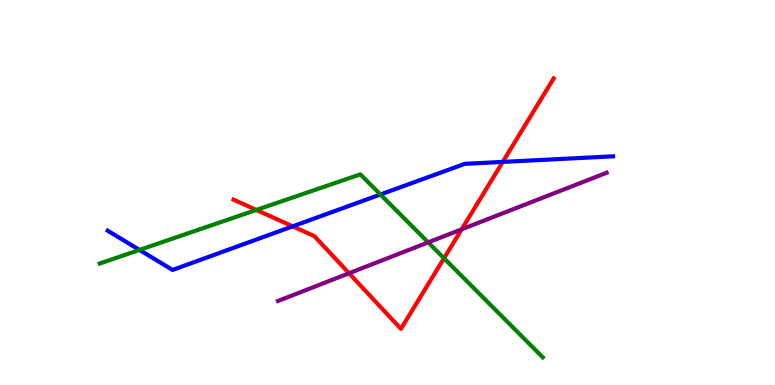[{'lines': ['blue', 'red'], 'intersections': [{'x': 3.78, 'y': 4.12}, {'x': 6.49, 'y': 5.79}]}, {'lines': ['green', 'red'], 'intersections': [{'x': 3.31, 'y': 4.55}, {'x': 5.73, 'y': 3.29}]}, {'lines': ['purple', 'red'], 'intersections': [{'x': 4.5, 'y': 2.9}, {'x': 5.96, 'y': 4.04}]}, {'lines': ['blue', 'green'], 'intersections': [{'x': 1.8, 'y': 3.51}, {'x': 4.91, 'y': 4.95}]}, {'lines': ['blue', 'purple'], 'intersections': []}, {'lines': ['green', 'purple'], 'intersections': [{'x': 5.52, 'y': 3.7}]}]